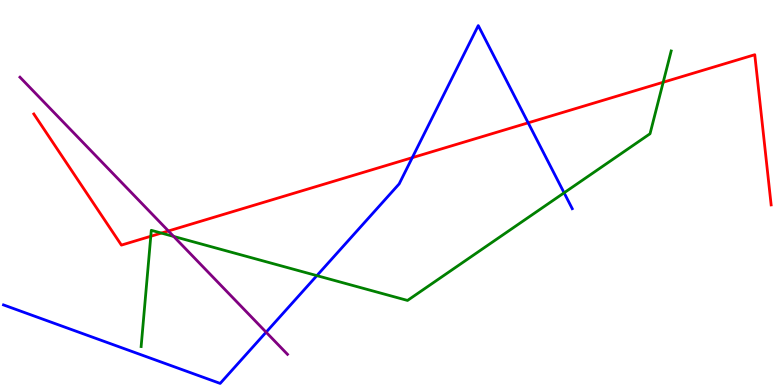[{'lines': ['blue', 'red'], 'intersections': [{'x': 5.32, 'y': 5.9}, {'x': 6.82, 'y': 6.81}]}, {'lines': ['green', 'red'], 'intersections': [{'x': 1.95, 'y': 3.86}, {'x': 2.08, 'y': 3.95}, {'x': 8.56, 'y': 7.86}]}, {'lines': ['purple', 'red'], 'intersections': [{'x': 2.17, 'y': 4.0}]}, {'lines': ['blue', 'green'], 'intersections': [{'x': 4.09, 'y': 2.84}, {'x': 7.28, 'y': 4.99}]}, {'lines': ['blue', 'purple'], 'intersections': [{'x': 3.43, 'y': 1.37}]}, {'lines': ['green', 'purple'], 'intersections': [{'x': 2.24, 'y': 3.86}]}]